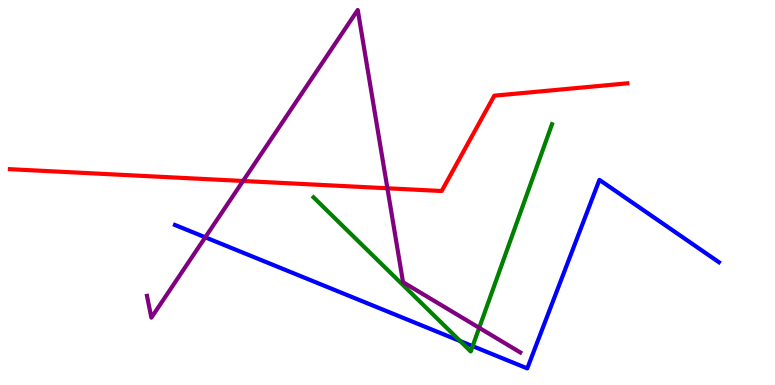[{'lines': ['blue', 'red'], 'intersections': []}, {'lines': ['green', 'red'], 'intersections': []}, {'lines': ['purple', 'red'], 'intersections': [{'x': 3.14, 'y': 5.3}, {'x': 5.0, 'y': 5.11}]}, {'lines': ['blue', 'green'], 'intersections': [{'x': 5.94, 'y': 1.14}, {'x': 6.1, 'y': 1.01}]}, {'lines': ['blue', 'purple'], 'intersections': [{'x': 2.65, 'y': 3.84}]}, {'lines': ['green', 'purple'], 'intersections': [{'x': 6.18, 'y': 1.49}]}]